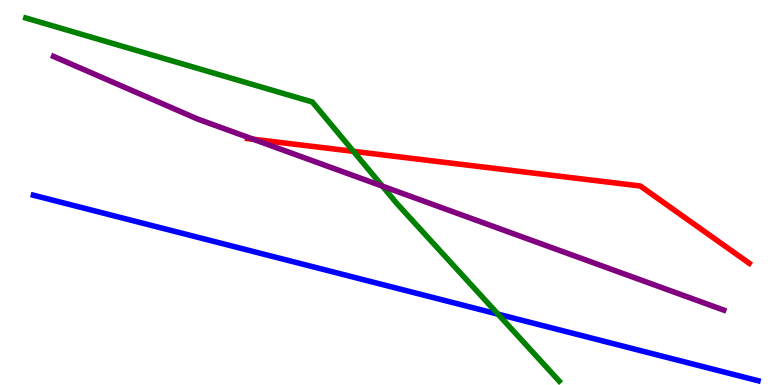[{'lines': ['blue', 'red'], 'intersections': []}, {'lines': ['green', 'red'], 'intersections': [{'x': 4.56, 'y': 6.07}]}, {'lines': ['purple', 'red'], 'intersections': [{'x': 3.27, 'y': 6.38}]}, {'lines': ['blue', 'green'], 'intersections': [{'x': 6.43, 'y': 1.84}]}, {'lines': ['blue', 'purple'], 'intersections': []}, {'lines': ['green', 'purple'], 'intersections': [{'x': 4.93, 'y': 5.17}]}]